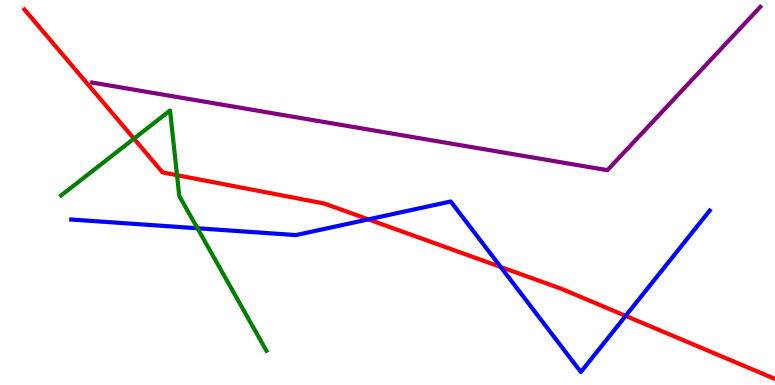[{'lines': ['blue', 'red'], 'intersections': [{'x': 4.75, 'y': 4.3}, {'x': 6.46, 'y': 3.07}, {'x': 8.07, 'y': 1.8}]}, {'lines': ['green', 'red'], 'intersections': [{'x': 1.73, 'y': 6.4}, {'x': 2.28, 'y': 5.45}]}, {'lines': ['purple', 'red'], 'intersections': []}, {'lines': ['blue', 'green'], 'intersections': [{'x': 2.55, 'y': 4.07}]}, {'lines': ['blue', 'purple'], 'intersections': []}, {'lines': ['green', 'purple'], 'intersections': []}]